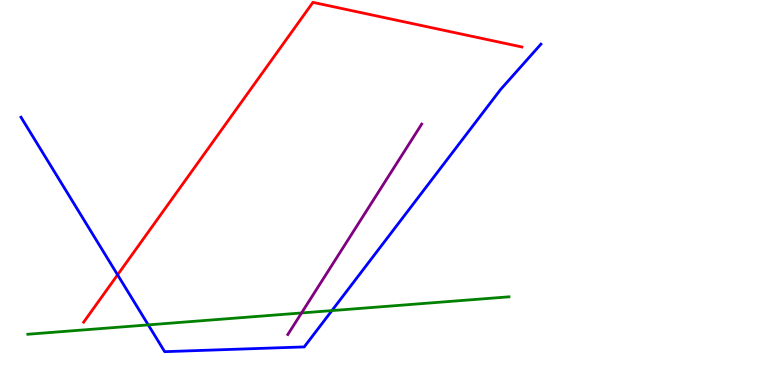[{'lines': ['blue', 'red'], 'intersections': [{'x': 1.52, 'y': 2.86}]}, {'lines': ['green', 'red'], 'intersections': []}, {'lines': ['purple', 'red'], 'intersections': []}, {'lines': ['blue', 'green'], 'intersections': [{'x': 1.91, 'y': 1.56}, {'x': 4.28, 'y': 1.93}]}, {'lines': ['blue', 'purple'], 'intersections': []}, {'lines': ['green', 'purple'], 'intersections': [{'x': 3.89, 'y': 1.87}]}]